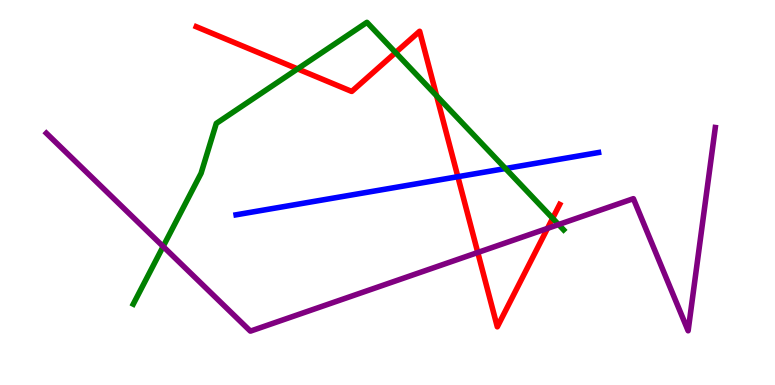[{'lines': ['blue', 'red'], 'intersections': [{'x': 5.91, 'y': 5.41}]}, {'lines': ['green', 'red'], 'intersections': [{'x': 3.84, 'y': 8.21}, {'x': 5.1, 'y': 8.63}, {'x': 5.63, 'y': 7.51}, {'x': 7.13, 'y': 4.33}]}, {'lines': ['purple', 'red'], 'intersections': [{'x': 6.16, 'y': 3.44}, {'x': 7.06, 'y': 4.07}]}, {'lines': ['blue', 'green'], 'intersections': [{'x': 6.52, 'y': 5.62}]}, {'lines': ['blue', 'purple'], 'intersections': []}, {'lines': ['green', 'purple'], 'intersections': [{'x': 2.11, 'y': 3.6}, {'x': 7.21, 'y': 4.17}]}]